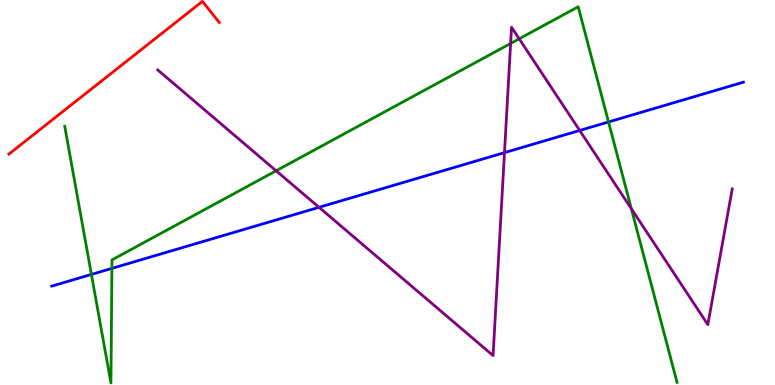[{'lines': ['blue', 'red'], 'intersections': []}, {'lines': ['green', 'red'], 'intersections': []}, {'lines': ['purple', 'red'], 'intersections': []}, {'lines': ['blue', 'green'], 'intersections': [{'x': 1.18, 'y': 2.87}, {'x': 1.44, 'y': 3.03}, {'x': 7.85, 'y': 6.83}]}, {'lines': ['blue', 'purple'], 'intersections': [{'x': 4.12, 'y': 4.62}, {'x': 6.51, 'y': 6.04}, {'x': 7.48, 'y': 6.61}]}, {'lines': ['green', 'purple'], 'intersections': [{'x': 3.56, 'y': 5.56}, {'x': 6.59, 'y': 8.87}, {'x': 6.7, 'y': 8.99}, {'x': 8.15, 'y': 4.58}]}]